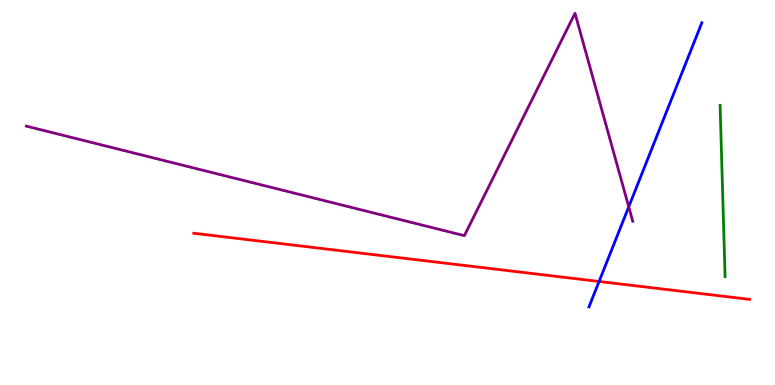[{'lines': ['blue', 'red'], 'intersections': [{'x': 7.73, 'y': 2.69}]}, {'lines': ['green', 'red'], 'intersections': []}, {'lines': ['purple', 'red'], 'intersections': []}, {'lines': ['blue', 'green'], 'intersections': []}, {'lines': ['blue', 'purple'], 'intersections': [{'x': 8.11, 'y': 4.63}]}, {'lines': ['green', 'purple'], 'intersections': []}]